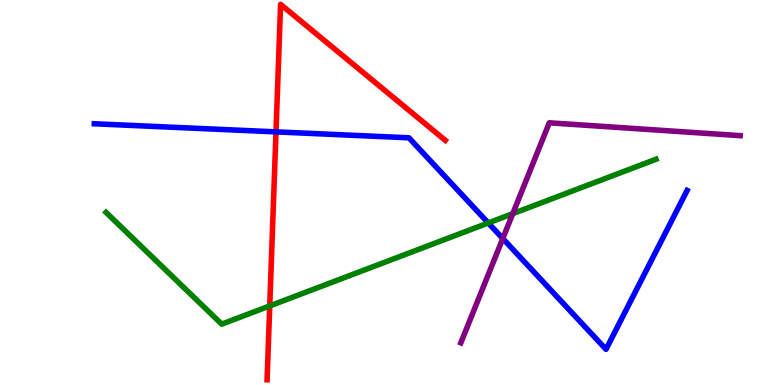[{'lines': ['blue', 'red'], 'intersections': [{'x': 3.56, 'y': 6.57}]}, {'lines': ['green', 'red'], 'intersections': [{'x': 3.48, 'y': 2.05}]}, {'lines': ['purple', 'red'], 'intersections': []}, {'lines': ['blue', 'green'], 'intersections': [{'x': 6.3, 'y': 4.21}]}, {'lines': ['blue', 'purple'], 'intersections': [{'x': 6.49, 'y': 3.8}]}, {'lines': ['green', 'purple'], 'intersections': [{'x': 6.62, 'y': 4.45}]}]